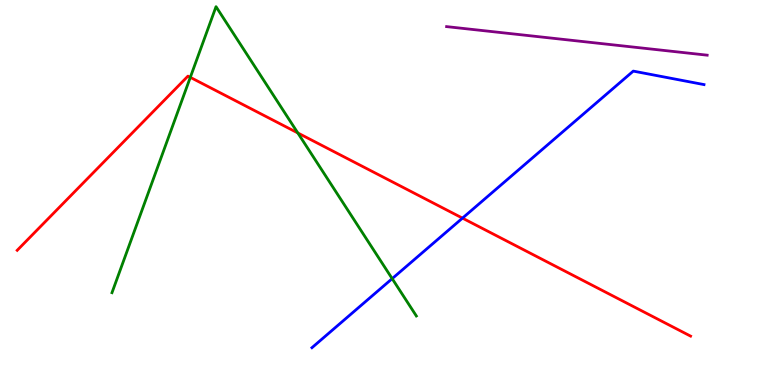[{'lines': ['blue', 'red'], 'intersections': [{'x': 5.97, 'y': 4.33}]}, {'lines': ['green', 'red'], 'intersections': [{'x': 2.46, 'y': 7.99}, {'x': 3.84, 'y': 6.55}]}, {'lines': ['purple', 'red'], 'intersections': []}, {'lines': ['blue', 'green'], 'intersections': [{'x': 5.06, 'y': 2.76}]}, {'lines': ['blue', 'purple'], 'intersections': []}, {'lines': ['green', 'purple'], 'intersections': []}]